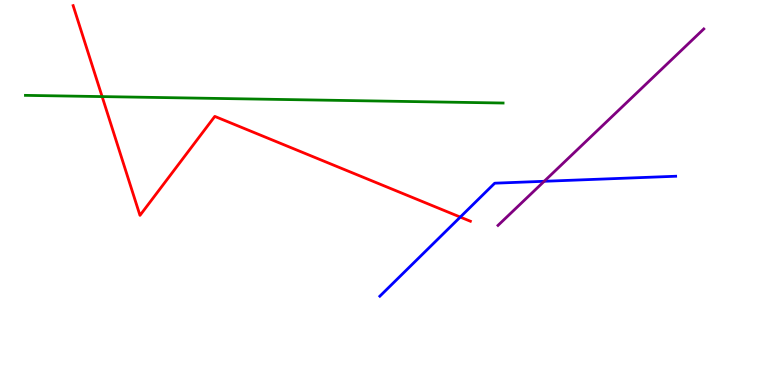[{'lines': ['blue', 'red'], 'intersections': [{'x': 5.94, 'y': 4.36}]}, {'lines': ['green', 'red'], 'intersections': [{'x': 1.32, 'y': 7.49}]}, {'lines': ['purple', 'red'], 'intersections': []}, {'lines': ['blue', 'green'], 'intersections': []}, {'lines': ['blue', 'purple'], 'intersections': [{'x': 7.02, 'y': 5.29}]}, {'lines': ['green', 'purple'], 'intersections': []}]